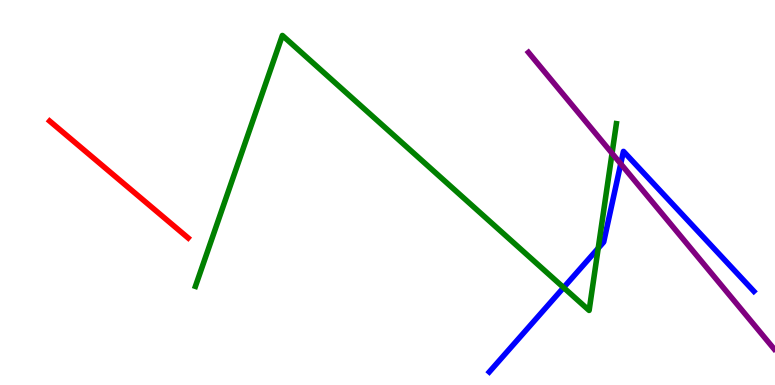[{'lines': ['blue', 'red'], 'intersections': []}, {'lines': ['green', 'red'], 'intersections': []}, {'lines': ['purple', 'red'], 'intersections': []}, {'lines': ['blue', 'green'], 'intersections': [{'x': 7.27, 'y': 2.53}, {'x': 7.72, 'y': 3.55}]}, {'lines': ['blue', 'purple'], 'intersections': [{'x': 8.01, 'y': 5.75}]}, {'lines': ['green', 'purple'], 'intersections': [{'x': 7.9, 'y': 6.02}]}]